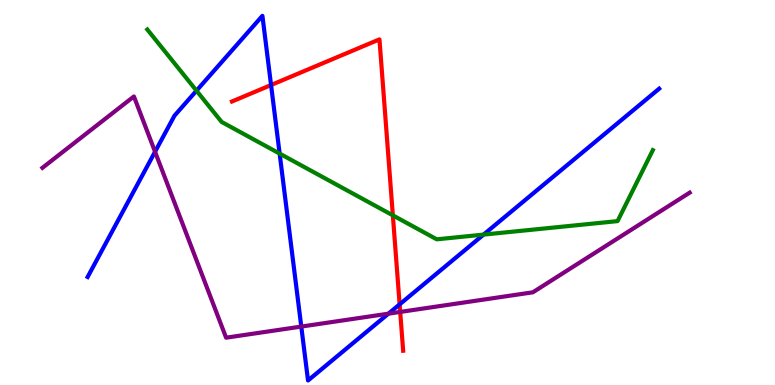[{'lines': ['blue', 'red'], 'intersections': [{'x': 3.5, 'y': 7.79}, {'x': 5.16, 'y': 2.09}]}, {'lines': ['green', 'red'], 'intersections': [{'x': 5.07, 'y': 4.41}]}, {'lines': ['purple', 'red'], 'intersections': [{'x': 5.16, 'y': 1.9}]}, {'lines': ['blue', 'green'], 'intersections': [{'x': 2.54, 'y': 7.64}, {'x': 3.61, 'y': 6.01}, {'x': 6.24, 'y': 3.91}]}, {'lines': ['blue', 'purple'], 'intersections': [{'x': 2.0, 'y': 6.06}, {'x': 3.89, 'y': 1.52}, {'x': 5.01, 'y': 1.85}]}, {'lines': ['green', 'purple'], 'intersections': []}]